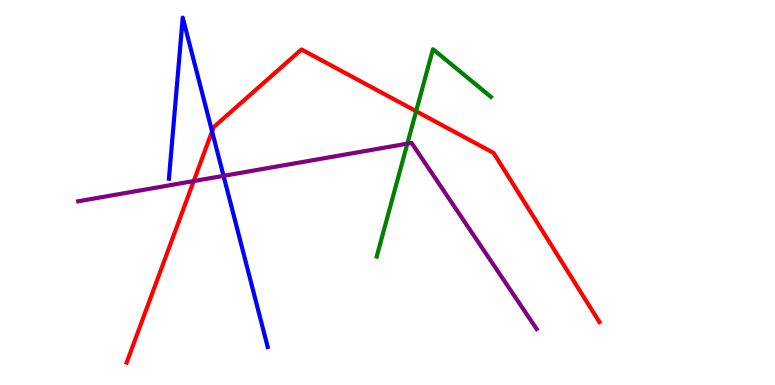[{'lines': ['blue', 'red'], 'intersections': [{'x': 2.74, 'y': 6.59}]}, {'lines': ['green', 'red'], 'intersections': [{'x': 5.37, 'y': 7.11}]}, {'lines': ['purple', 'red'], 'intersections': [{'x': 2.5, 'y': 5.3}]}, {'lines': ['blue', 'green'], 'intersections': []}, {'lines': ['blue', 'purple'], 'intersections': [{'x': 2.88, 'y': 5.43}]}, {'lines': ['green', 'purple'], 'intersections': [{'x': 5.26, 'y': 6.27}]}]